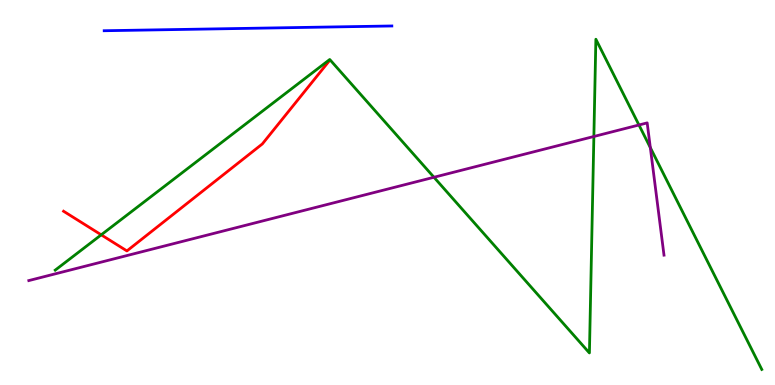[{'lines': ['blue', 'red'], 'intersections': []}, {'lines': ['green', 'red'], 'intersections': [{'x': 1.31, 'y': 3.9}]}, {'lines': ['purple', 'red'], 'intersections': []}, {'lines': ['blue', 'green'], 'intersections': []}, {'lines': ['blue', 'purple'], 'intersections': []}, {'lines': ['green', 'purple'], 'intersections': [{'x': 5.6, 'y': 5.4}, {'x': 7.66, 'y': 6.45}, {'x': 8.24, 'y': 6.75}, {'x': 8.39, 'y': 6.17}]}]